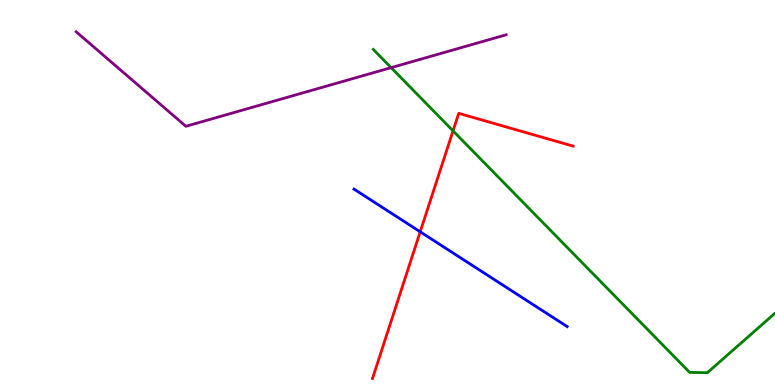[{'lines': ['blue', 'red'], 'intersections': [{'x': 5.42, 'y': 3.98}]}, {'lines': ['green', 'red'], 'intersections': [{'x': 5.85, 'y': 6.6}]}, {'lines': ['purple', 'red'], 'intersections': []}, {'lines': ['blue', 'green'], 'intersections': []}, {'lines': ['blue', 'purple'], 'intersections': []}, {'lines': ['green', 'purple'], 'intersections': [{'x': 5.05, 'y': 8.24}]}]